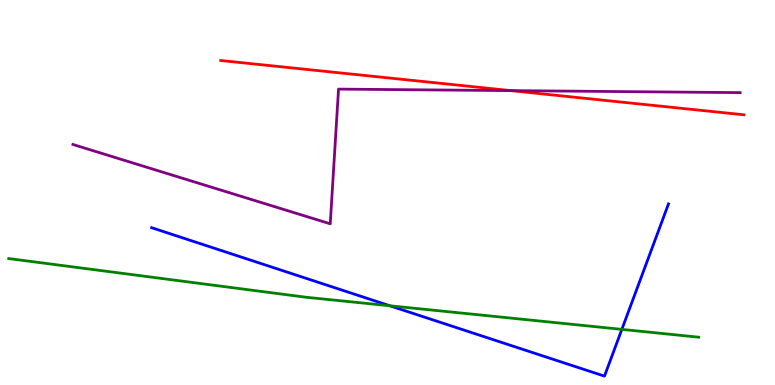[{'lines': ['blue', 'red'], 'intersections': []}, {'lines': ['green', 'red'], 'intersections': []}, {'lines': ['purple', 'red'], 'intersections': [{'x': 6.59, 'y': 7.65}]}, {'lines': ['blue', 'green'], 'intersections': [{'x': 5.03, 'y': 2.06}, {'x': 8.02, 'y': 1.44}]}, {'lines': ['blue', 'purple'], 'intersections': []}, {'lines': ['green', 'purple'], 'intersections': []}]